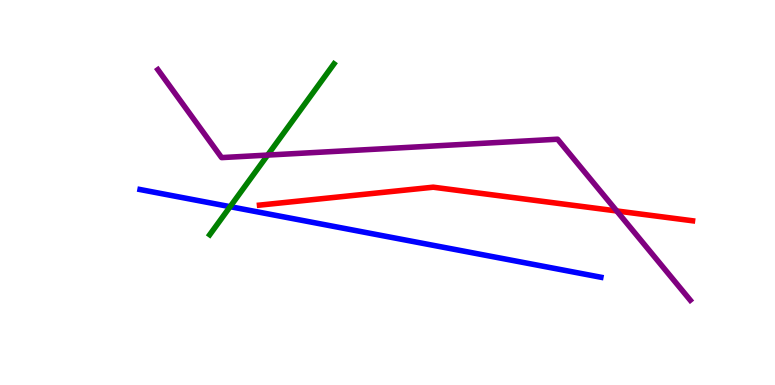[{'lines': ['blue', 'red'], 'intersections': []}, {'lines': ['green', 'red'], 'intersections': []}, {'lines': ['purple', 'red'], 'intersections': [{'x': 7.96, 'y': 4.52}]}, {'lines': ['blue', 'green'], 'intersections': [{'x': 2.97, 'y': 4.63}]}, {'lines': ['blue', 'purple'], 'intersections': []}, {'lines': ['green', 'purple'], 'intersections': [{'x': 3.45, 'y': 5.97}]}]